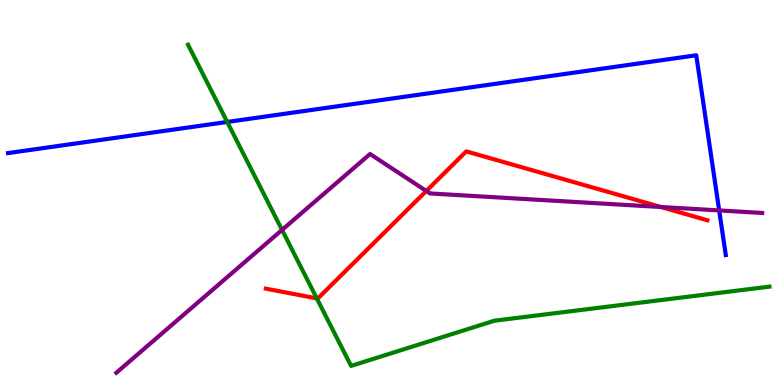[{'lines': ['blue', 'red'], 'intersections': []}, {'lines': ['green', 'red'], 'intersections': [{'x': 4.09, 'y': 2.25}]}, {'lines': ['purple', 'red'], 'intersections': [{'x': 5.5, 'y': 5.04}, {'x': 8.53, 'y': 4.62}]}, {'lines': ['blue', 'green'], 'intersections': [{'x': 2.93, 'y': 6.83}]}, {'lines': ['blue', 'purple'], 'intersections': [{'x': 9.28, 'y': 4.53}]}, {'lines': ['green', 'purple'], 'intersections': [{'x': 3.64, 'y': 4.03}]}]